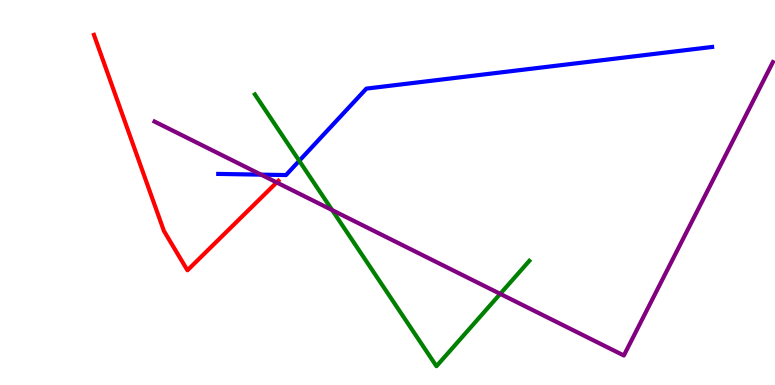[{'lines': ['blue', 'red'], 'intersections': []}, {'lines': ['green', 'red'], 'intersections': []}, {'lines': ['purple', 'red'], 'intersections': [{'x': 3.57, 'y': 5.26}]}, {'lines': ['blue', 'green'], 'intersections': [{'x': 3.86, 'y': 5.82}]}, {'lines': ['blue', 'purple'], 'intersections': [{'x': 3.37, 'y': 5.46}]}, {'lines': ['green', 'purple'], 'intersections': [{'x': 4.29, 'y': 4.54}, {'x': 6.45, 'y': 2.37}]}]